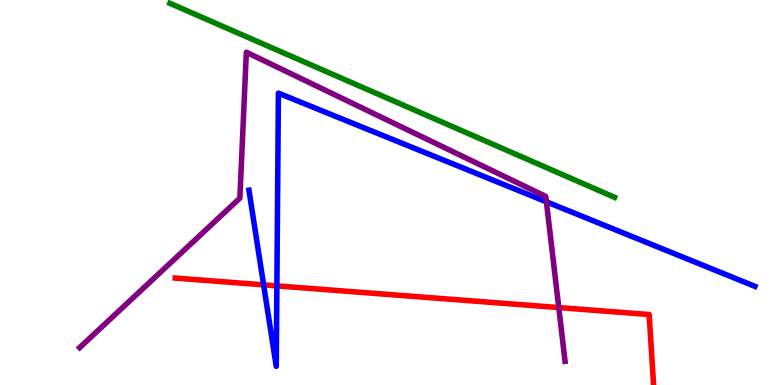[{'lines': ['blue', 'red'], 'intersections': [{'x': 3.4, 'y': 2.6}, {'x': 3.57, 'y': 2.57}]}, {'lines': ['green', 'red'], 'intersections': []}, {'lines': ['purple', 'red'], 'intersections': [{'x': 7.21, 'y': 2.01}]}, {'lines': ['blue', 'green'], 'intersections': []}, {'lines': ['blue', 'purple'], 'intersections': [{'x': 7.05, 'y': 4.76}]}, {'lines': ['green', 'purple'], 'intersections': []}]